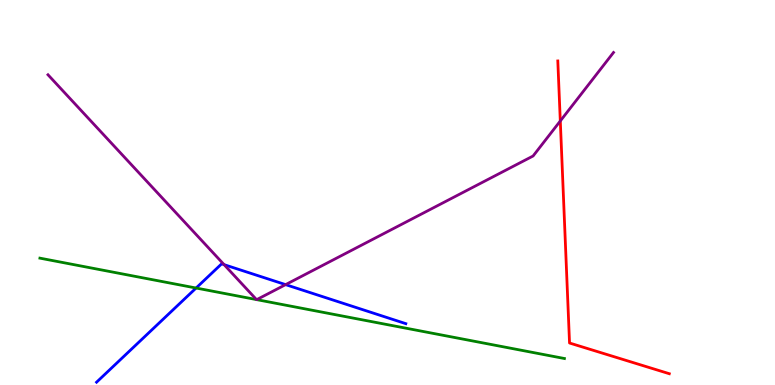[{'lines': ['blue', 'red'], 'intersections': []}, {'lines': ['green', 'red'], 'intersections': []}, {'lines': ['purple', 'red'], 'intersections': [{'x': 7.23, 'y': 6.86}]}, {'lines': ['blue', 'green'], 'intersections': [{'x': 2.53, 'y': 2.52}]}, {'lines': ['blue', 'purple'], 'intersections': [{'x': 2.89, 'y': 3.13}, {'x': 3.69, 'y': 2.61}]}, {'lines': ['green', 'purple'], 'intersections': [{'x': 3.31, 'y': 2.22}, {'x': 3.31, 'y': 2.22}]}]